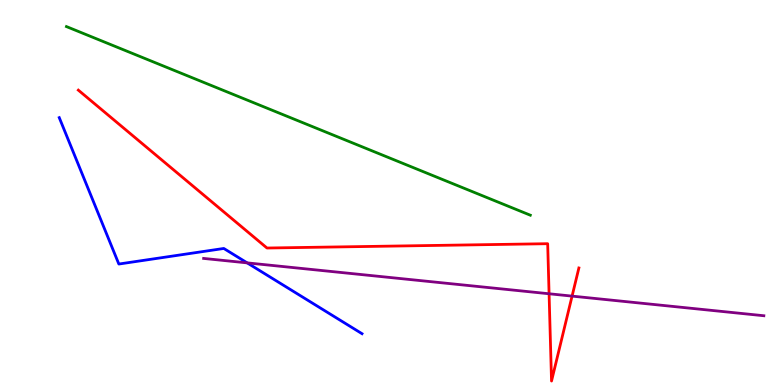[{'lines': ['blue', 'red'], 'intersections': []}, {'lines': ['green', 'red'], 'intersections': []}, {'lines': ['purple', 'red'], 'intersections': [{'x': 7.08, 'y': 2.37}, {'x': 7.38, 'y': 2.31}]}, {'lines': ['blue', 'green'], 'intersections': []}, {'lines': ['blue', 'purple'], 'intersections': [{'x': 3.19, 'y': 3.17}]}, {'lines': ['green', 'purple'], 'intersections': []}]